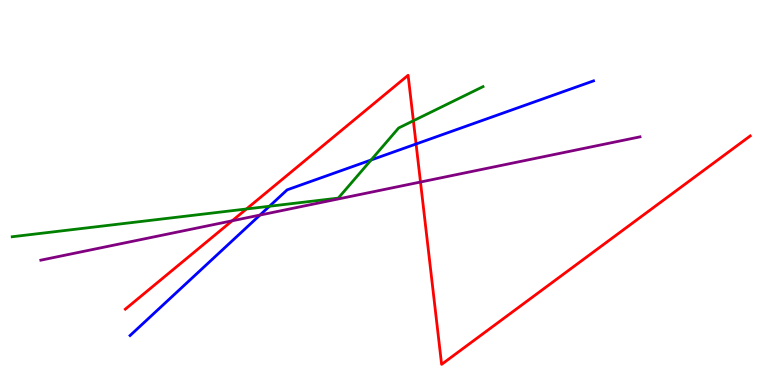[{'lines': ['blue', 'red'], 'intersections': [{'x': 5.37, 'y': 6.26}]}, {'lines': ['green', 'red'], 'intersections': [{'x': 3.18, 'y': 4.57}, {'x': 5.33, 'y': 6.86}]}, {'lines': ['purple', 'red'], 'intersections': [{'x': 3.0, 'y': 4.27}, {'x': 5.43, 'y': 5.27}]}, {'lines': ['blue', 'green'], 'intersections': [{'x': 3.48, 'y': 4.64}, {'x': 4.79, 'y': 5.84}]}, {'lines': ['blue', 'purple'], 'intersections': [{'x': 3.35, 'y': 4.41}]}, {'lines': ['green', 'purple'], 'intersections': []}]